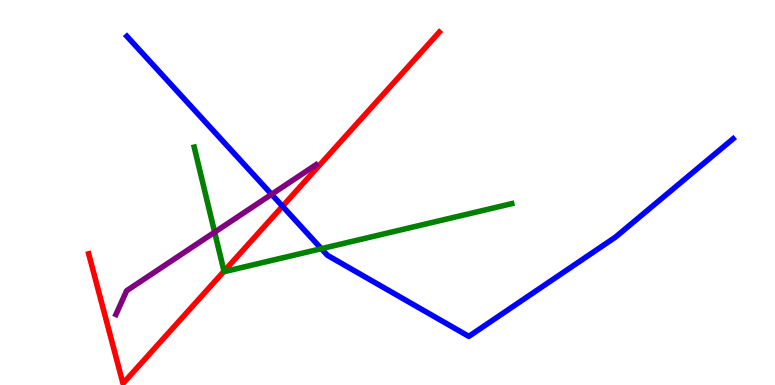[{'lines': ['blue', 'red'], 'intersections': [{'x': 3.65, 'y': 4.64}]}, {'lines': ['green', 'red'], 'intersections': [{'x': 2.89, 'y': 2.96}]}, {'lines': ['purple', 'red'], 'intersections': []}, {'lines': ['blue', 'green'], 'intersections': [{'x': 4.15, 'y': 3.54}]}, {'lines': ['blue', 'purple'], 'intersections': [{'x': 3.5, 'y': 4.95}]}, {'lines': ['green', 'purple'], 'intersections': [{'x': 2.77, 'y': 3.97}]}]